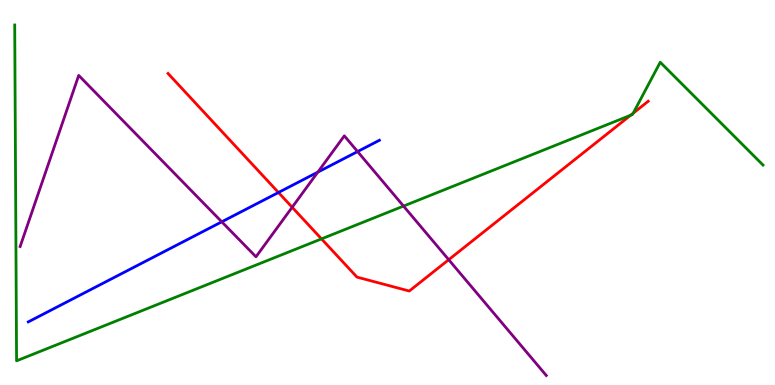[{'lines': ['blue', 'red'], 'intersections': [{'x': 3.59, 'y': 5.0}]}, {'lines': ['green', 'red'], 'intersections': [{'x': 4.15, 'y': 3.8}, {'x': 8.14, 'y': 7.01}, {'x': 8.17, 'y': 7.06}]}, {'lines': ['purple', 'red'], 'intersections': [{'x': 3.77, 'y': 4.62}, {'x': 5.79, 'y': 3.25}]}, {'lines': ['blue', 'green'], 'intersections': []}, {'lines': ['blue', 'purple'], 'intersections': [{'x': 2.86, 'y': 4.24}, {'x': 4.1, 'y': 5.53}, {'x': 4.61, 'y': 6.06}]}, {'lines': ['green', 'purple'], 'intersections': [{'x': 5.21, 'y': 4.65}]}]